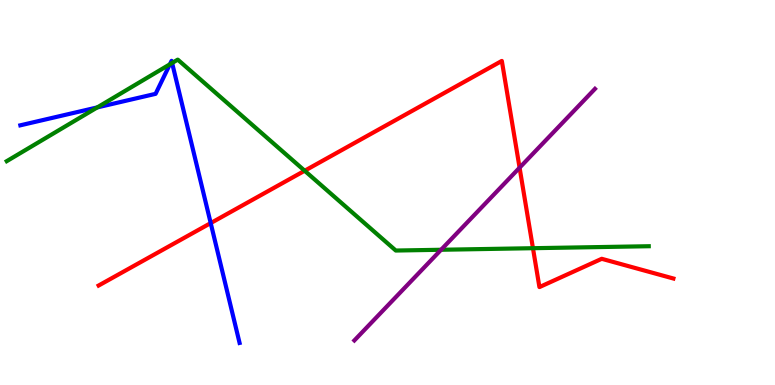[{'lines': ['blue', 'red'], 'intersections': [{'x': 2.72, 'y': 4.21}]}, {'lines': ['green', 'red'], 'intersections': [{'x': 3.93, 'y': 5.56}, {'x': 6.88, 'y': 3.55}]}, {'lines': ['purple', 'red'], 'intersections': [{'x': 6.7, 'y': 5.64}]}, {'lines': ['blue', 'green'], 'intersections': [{'x': 1.26, 'y': 7.21}, {'x': 2.19, 'y': 8.33}, {'x': 2.22, 'y': 8.36}]}, {'lines': ['blue', 'purple'], 'intersections': []}, {'lines': ['green', 'purple'], 'intersections': [{'x': 5.69, 'y': 3.51}]}]